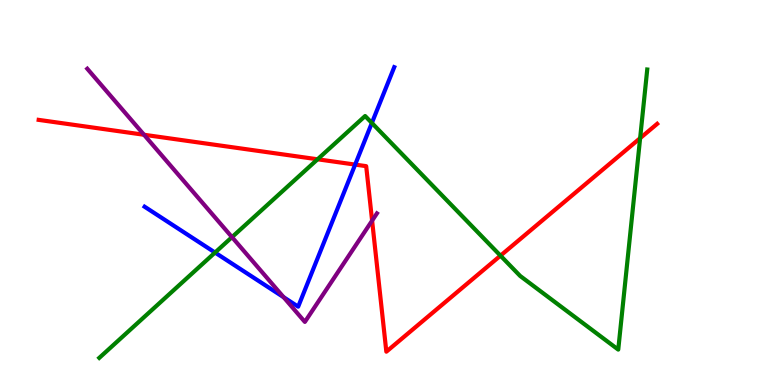[{'lines': ['blue', 'red'], 'intersections': [{'x': 4.58, 'y': 5.72}]}, {'lines': ['green', 'red'], 'intersections': [{'x': 4.1, 'y': 5.86}, {'x': 6.46, 'y': 3.36}, {'x': 8.26, 'y': 6.41}]}, {'lines': ['purple', 'red'], 'intersections': [{'x': 1.86, 'y': 6.5}, {'x': 4.8, 'y': 4.27}]}, {'lines': ['blue', 'green'], 'intersections': [{'x': 2.77, 'y': 3.44}, {'x': 4.8, 'y': 6.81}]}, {'lines': ['blue', 'purple'], 'intersections': [{'x': 3.66, 'y': 2.28}]}, {'lines': ['green', 'purple'], 'intersections': [{'x': 2.99, 'y': 3.84}]}]